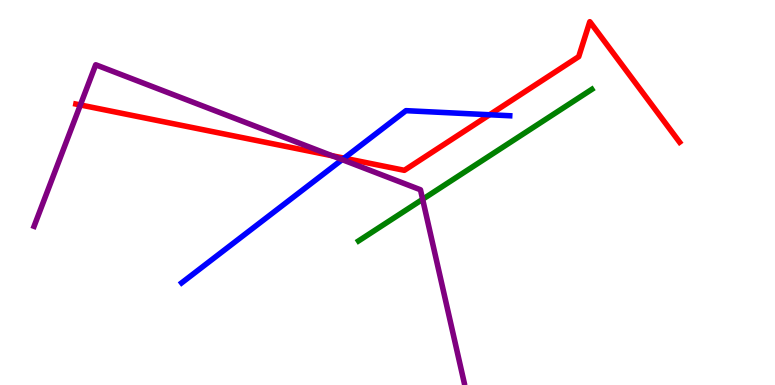[{'lines': ['blue', 'red'], 'intersections': [{'x': 4.44, 'y': 5.89}, {'x': 6.32, 'y': 7.02}]}, {'lines': ['green', 'red'], 'intersections': []}, {'lines': ['purple', 'red'], 'intersections': [{'x': 1.04, 'y': 7.27}, {'x': 4.28, 'y': 5.96}]}, {'lines': ['blue', 'green'], 'intersections': []}, {'lines': ['blue', 'purple'], 'intersections': [{'x': 4.42, 'y': 5.85}]}, {'lines': ['green', 'purple'], 'intersections': [{'x': 5.45, 'y': 4.82}]}]